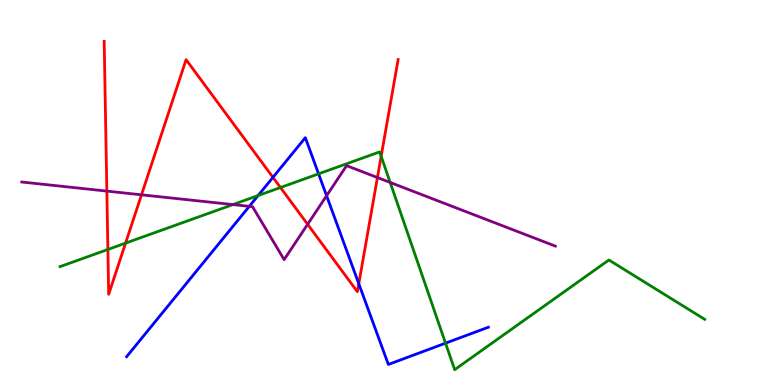[{'lines': ['blue', 'red'], 'intersections': [{'x': 3.52, 'y': 5.39}, {'x': 4.63, 'y': 2.63}]}, {'lines': ['green', 'red'], 'intersections': [{'x': 1.39, 'y': 3.52}, {'x': 1.62, 'y': 3.68}, {'x': 3.62, 'y': 5.13}, {'x': 4.92, 'y': 5.94}]}, {'lines': ['purple', 'red'], 'intersections': [{'x': 1.38, 'y': 5.04}, {'x': 1.83, 'y': 4.94}, {'x': 3.97, 'y': 4.17}, {'x': 4.87, 'y': 5.39}]}, {'lines': ['blue', 'green'], 'intersections': [{'x': 3.33, 'y': 4.92}, {'x': 4.11, 'y': 5.48}, {'x': 5.75, 'y': 1.09}]}, {'lines': ['blue', 'purple'], 'intersections': [{'x': 3.22, 'y': 4.64}, {'x': 4.21, 'y': 4.92}]}, {'lines': ['green', 'purple'], 'intersections': [{'x': 3.01, 'y': 4.69}, {'x': 5.03, 'y': 5.26}]}]